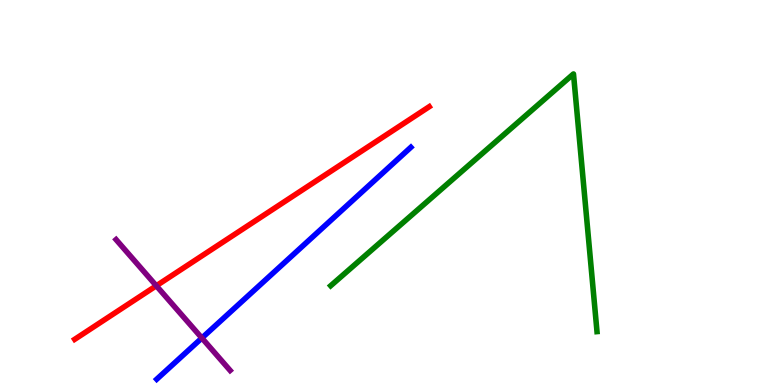[{'lines': ['blue', 'red'], 'intersections': []}, {'lines': ['green', 'red'], 'intersections': []}, {'lines': ['purple', 'red'], 'intersections': [{'x': 2.02, 'y': 2.58}]}, {'lines': ['blue', 'green'], 'intersections': []}, {'lines': ['blue', 'purple'], 'intersections': [{'x': 2.6, 'y': 1.22}]}, {'lines': ['green', 'purple'], 'intersections': []}]